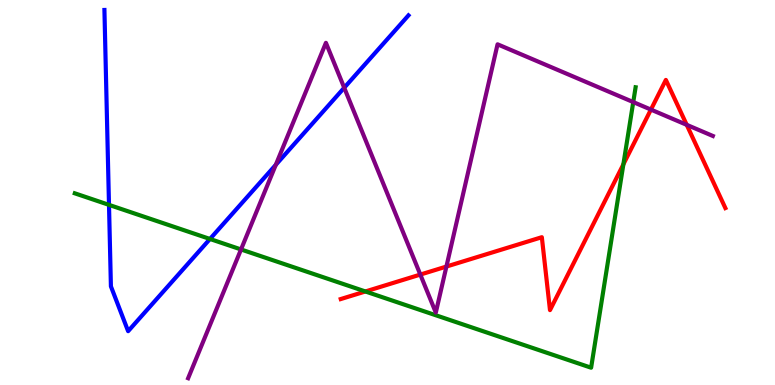[{'lines': ['blue', 'red'], 'intersections': []}, {'lines': ['green', 'red'], 'intersections': [{'x': 4.71, 'y': 2.43}, {'x': 8.04, 'y': 5.73}]}, {'lines': ['purple', 'red'], 'intersections': [{'x': 5.42, 'y': 2.87}, {'x': 5.76, 'y': 3.08}, {'x': 8.4, 'y': 7.15}, {'x': 8.86, 'y': 6.76}]}, {'lines': ['blue', 'green'], 'intersections': [{'x': 1.41, 'y': 4.68}, {'x': 2.71, 'y': 3.79}]}, {'lines': ['blue', 'purple'], 'intersections': [{'x': 3.56, 'y': 5.72}, {'x': 4.44, 'y': 7.72}]}, {'lines': ['green', 'purple'], 'intersections': [{'x': 3.11, 'y': 3.52}, {'x': 8.17, 'y': 7.35}]}]